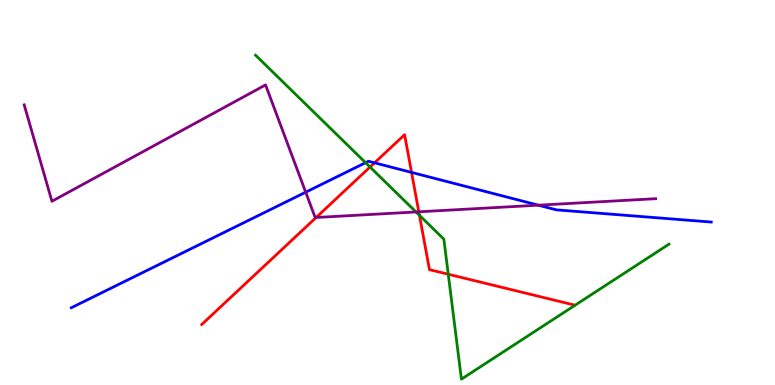[{'lines': ['blue', 'red'], 'intersections': [{'x': 4.83, 'y': 5.77}, {'x': 5.31, 'y': 5.52}]}, {'lines': ['green', 'red'], 'intersections': [{'x': 4.77, 'y': 5.66}, {'x': 5.41, 'y': 4.41}, {'x': 5.78, 'y': 2.88}]}, {'lines': ['purple', 'red'], 'intersections': [{'x': 4.08, 'y': 4.35}, {'x': 5.4, 'y': 4.5}]}, {'lines': ['blue', 'green'], 'intersections': [{'x': 4.72, 'y': 5.77}]}, {'lines': ['blue', 'purple'], 'intersections': [{'x': 3.94, 'y': 5.01}, {'x': 6.95, 'y': 4.67}]}, {'lines': ['green', 'purple'], 'intersections': [{'x': 5.37, 'y': 4.49}]}]